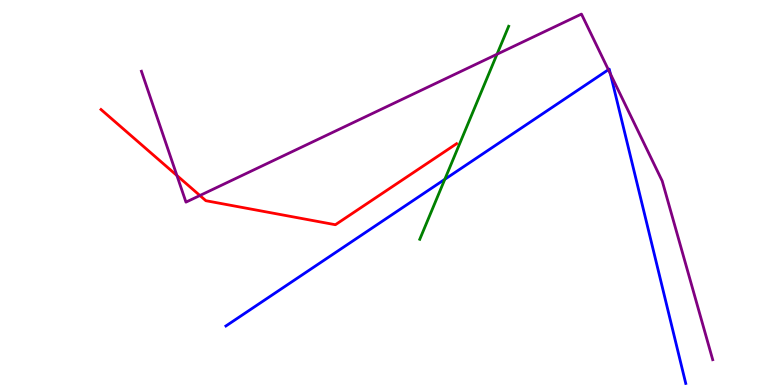[{'lines': ['blue', 'red'], 'intersections': []}, {'lines': ['green', 'red'], 'intersections': []}, {'lines': ['purple', 'red'], 'intersections': [{'x': 2.28, 'y': 5.44}, {'x': 2.58, 'y': 4.92}]}, {'lines': ['blue', 'green'], 'intersections': [{'x': 5.74, 'y': 5.34}]}, {'lines': ['blue', 'purple'], 'intersections': [{'x': 7.85, 'y': 8.19}, {'x': 7.88, 'y': 8.08}]}, {'lines': ['green', 'purple'], 'intersections': [{'x': 6.41, 'y': 8.59}]}]